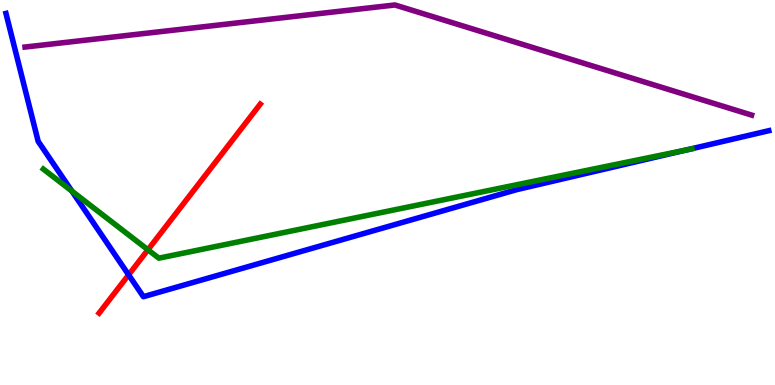[{'lines': ['blue', 'red'], 'intersections': [{'x': 1.66, 'y': 2.86}]}, {'lines': ['green', 'red'], 'intersections': [{'x': 1.91, 'y': 3.51}]}, {'lines': ['purple', 'red'], 'intersections': []}, {'lines': ['blue', 'green'], 'intersections': [{'x': 0.928, 'y': 5.04}, {'x': 8.86, 'y': 6.11}]}, {'lines': ['blue', 'purple'], 'intersections': []}, {'lines': ['green', 'purple'], 'intersections': []}]